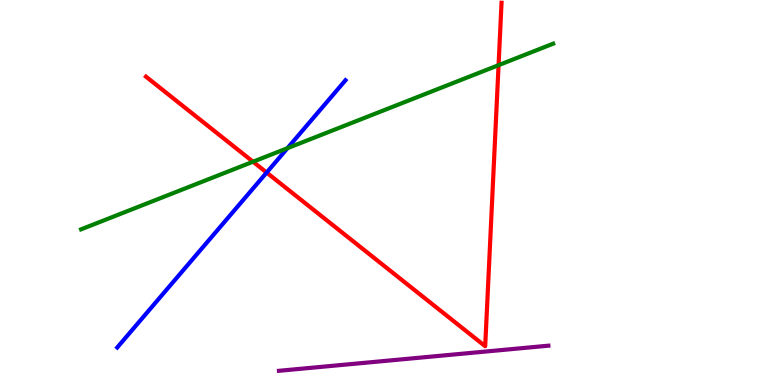[{'lines': ['blue', 'red'], 'intersections': [{'x': 3.44, 'y': 5.52}]}, {'lines': ['green', 'red'], 'intersections': [{'x': 3.26, 'y': 5.8}, {'x': 6.43, 'y': 8.31}]}, {'lines': ['purple', 'red'], 'intersections': []}, {'lines': ['blue', 'green'], 'intersections': [{'x': 3.71, 'y': 6.15}]}, {'lines': ['blue', 'purple'], 'intersections': []}, {'lines': ['green', 'purple'], 'intersections': []}]